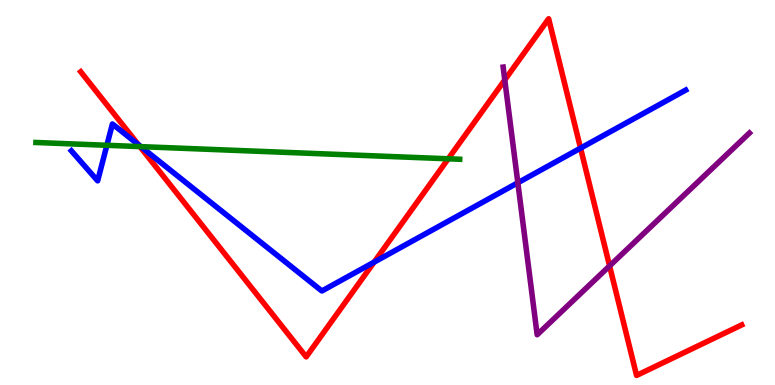[{'lines': ['blue', 'red'], 'intersections': [{'x': 1.79, 'y': 6.24}, {'x': 4.83, 'y': 3.19}, {'x': 7.49, 'y': 6.15}]}, {'lines': ['green', 'red'], 'intersections': [{'x': 1.81, 'y': 6.19}, {'x': 5.78, 'y': 5.88}]}, {'lines': ['purple', 'red'], 'intersections': [{'x': 6.51, 'y': 7.92}, {'x': 7.87, 'y': 3.09}]}, {'lines': ['blue', 'green'], 'intersections': [{'x': 1.38, 'y': 6.23}, {'x': 1.82, 'y': 6.19}]}, {'lines': ['blue', 'purple'], 'intersections': [{'x': 6.68, 'y': 5.25}]}, {'lines': ['green', 'purple'], 'intersections': []}]